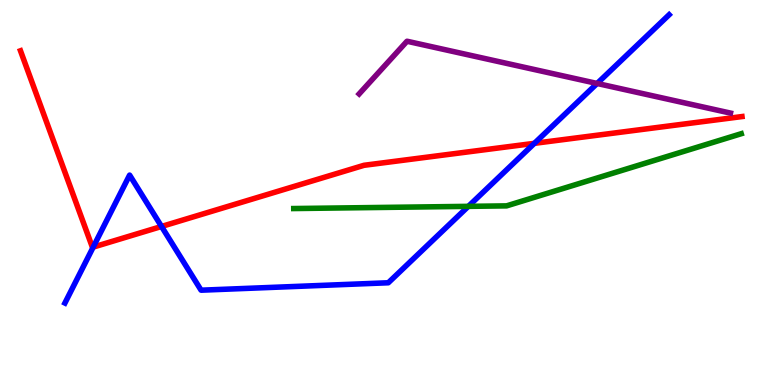[{'lines': ['blue', 'red'], 'intersections': [{'x': 1.2, 'y': 3.58}, {'x': 2.08, 'y': 4.12}, {'x': 6.9, 'y': 6.28}]}, {'lines': ['green', 'red'], 'intersections': []}, {'lines': ['purple', 'red'], 'intersections': []}, {'lines': ['blue', 'green'], 'intersections': [{'x': 6.04, 'y': 4.64}]}, {'lines': ['blue', 'purple'], 'intersections': [{'x': 7.7, 'y': 7.83}]}, {'lines': ['green', 'purple'], 'intersections': []}]